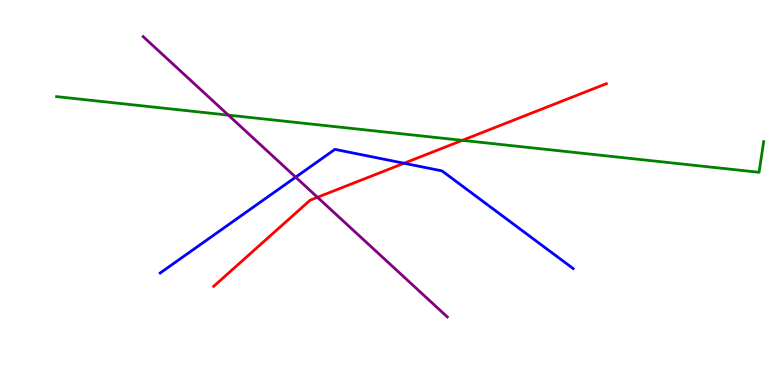[{'lines': ['blue', 'red'], 'intersections': [{'x': 5.21, 'y': 5.76}]}, {'lines': ['green', 'red'], 'intersections': [{'x': 5.97, 'y': 6.35}]}, {'lines': ['purple', 'red'], 'intersections': [{'x': 4.1, 'y': 4.88}]}, {'lines': ['blue', 'green'], 'intersections': []}, {'lines': ['blue', 'purple'], 'intersections': [{'x': 3.81, 'y': 5.4}]}, {'lines': ['green', 'purple'], 'intersections': [{'x': 2.95, 'y': 7.01}]}]